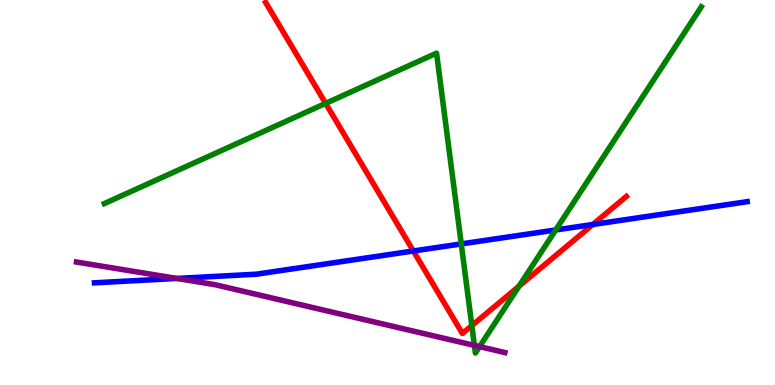[{'lines': ['blue', 'red'], 'intersections': [{'x': 5.33, 'y': 3.48}, {'x': 7.65, 'y': 4.17}]}, {'lines': ['green', 'red'], 'intersections': [{'x': 4.2, 'y': 7.31}, {'x': 6.09, 'y': 1.54}, {'x': 6.7, 'y': 2.57}]}, {'lines': ['purple', 'red'], 'intersections': []}, {'lines': ['blue', 'green'], 'intersections': [{'x': 5.95, 'y': 3.66}, {'x': 7.17, 'y': 4.03}]}, {'lines': ['blue', 'purple'], 'intersections': [{'x': 2.28, 'y': 2.77}]}, {'lines': ['green', 'purple'], 'intersections': [{'x': 6.12, 'y': 1.03}, {'x': 6.19, 'y': 0.997}]}]